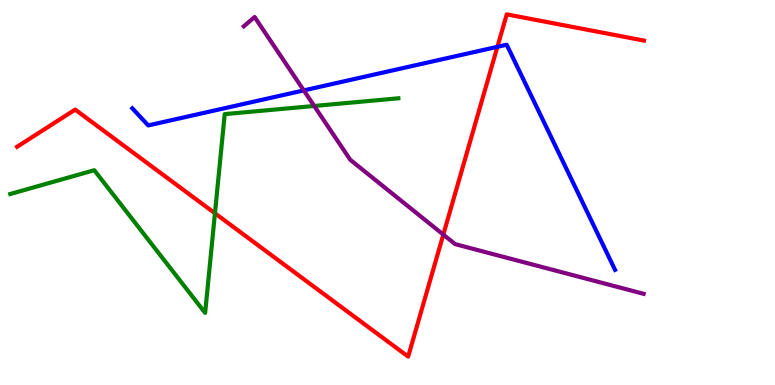[{'lines': ['blue', 'red'], 'intersections': [{'x': 6.42, 'y': 8.78}]}, {'lines': ['green', 'red'], 'intersections': [{'x': 2.77, 'y': 4.46}]}, {'lines': ['purple', 'red'], 'intersections': [{'x': 5.72, 'y': 3.91}]}, {'lines': ['blue', 'green'], 'intersections': []}, {'lines': ['blue', 'purple'], 'intersections': [{'x': 3.92, 'y': 7.65}]}, {'lines': ['green', 'purple'], 'intersections': [{'x': 4.05, 'y': 7.25}]}]